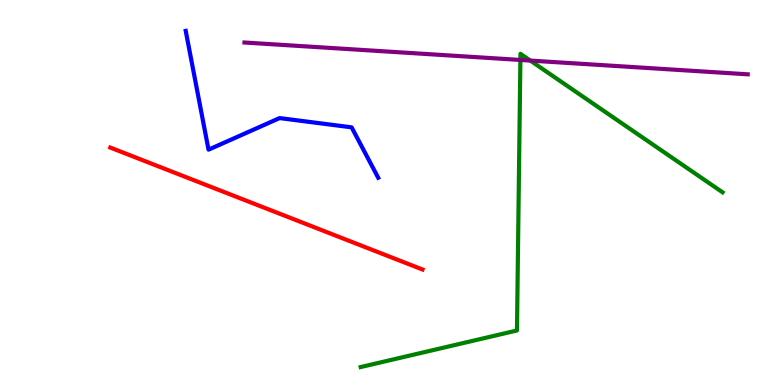[{'lines': ['blue', 'red'], 'intersections': []}, {'lines': ['green', 'red'], 'intersections': []}, {'lines': ['purple', 'red'], 'intersections': []}, {'lines': ['blue', 'green'], 'intersections': []}, {'lines': ['blue', 'purple'], 'intersections': []}, {'lines': ['green', 'purple'], 'intersections': [{'x': 6.71, 'y': 8.44}, {'x': 6.84, 'y': 8.43}]}]